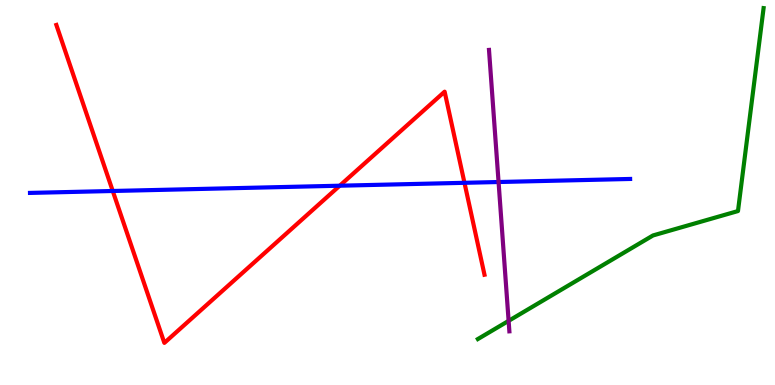[{'lines': ['blue', 'red'], 'intersections': [{'x': 1.45, 'y': 5.04}, {'x': 4.38, 'y': 5.18}, {'x': 5.99, 'y': 5.25}]}, {'lines': ['green', 'red'], 'intersections': []}, {'lines': ['purple', 'red'], 'intersections': []}, {'lines': ['blue', 'green'], 'intersections': []}, {'lines': ['blue', 'purple'], 'intersections': [{'x': 6.43, 'y': 5.27}]}, {'lines': ['green', 'purple'], 'intersections': [{'x': 6.56, 'y': 1.67}]}]